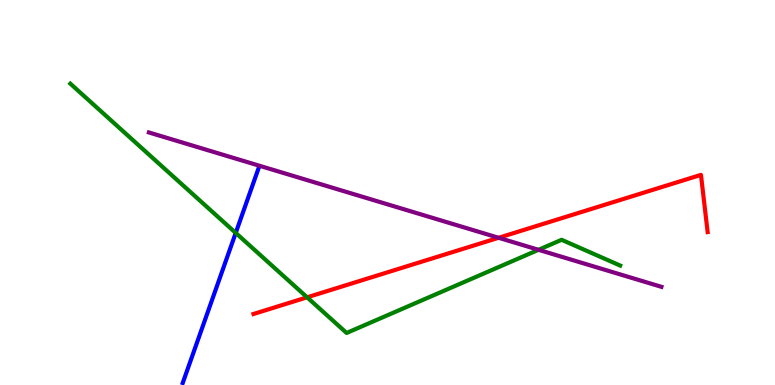[{'lines': ['blue', 'red'], 'intersections': []}, {'lines': ['green', 'red'], 'intersections': [{'x': 3.96, 'y': 2.28}]}, {'lines': ['purple', 'red'], 'intersections': [{'x': 6.43, 'y': 3.82}]}, {'lines': ['blue', 'green'], 'intersections': [{'x': 3.04, 'y': 3.95}]}, {'lines': ['blue', 'purple'], 'intersections': []}, {'lines': ['green', 'purple'], 'intersections': [{'x': 6.95, 'y': 3.51}]}]